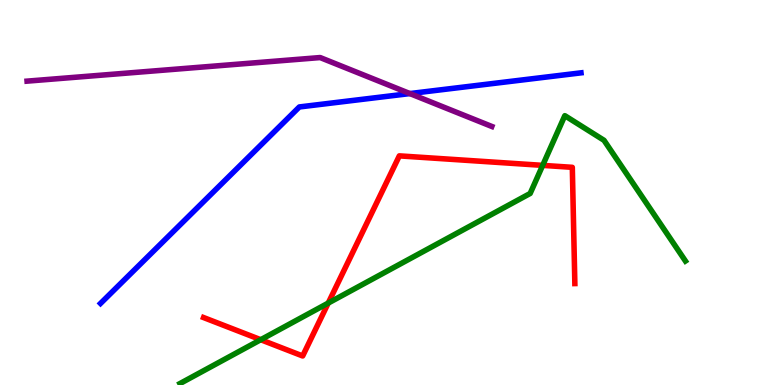[{'lines': ['blue', 'red'], 'intersections': []}, {'lines': ['green', 'red'], 'intersections': [{'x': 3.36, 'y': 1.18}, {'x': 4.24, 'y': 2.13}, {'x': 7.0, 'y': 5.7}]}, {'lines': ['purple', 'red'], 'intersections': []}, {'lines': ['blue', 'green'], 'intersections': []}, {'lines': ['blue', 'purple'], 'intersections': [{'x': 5.29, 'y': 7.57}]}, {'lines': ['green', 'purple'], 'intersections': []}]